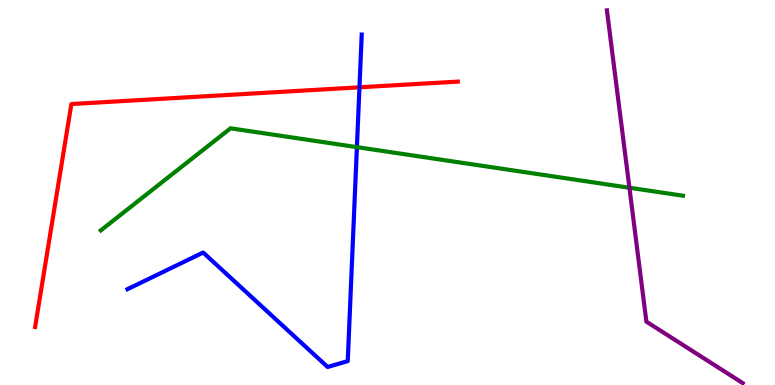[{'lines': ['blue', 'red'], 'intersections': [{'x': 4.64, 'y': 7.73}]}, {'lines': ['green', 'red'], 'intersections': []}, {'lines': ['purple', 'red'], 'intersections': []}, {'lines': ['blue', 'green'], 'intersections': [{'x': 4.61, 'y': 6.18}]}, {'lines': ['blue', 'purple'], 'intersections': []}, {'lines': ['green', 'purple'], 'intersections': [{'x': 8.12, 'y': 5.12}]}]